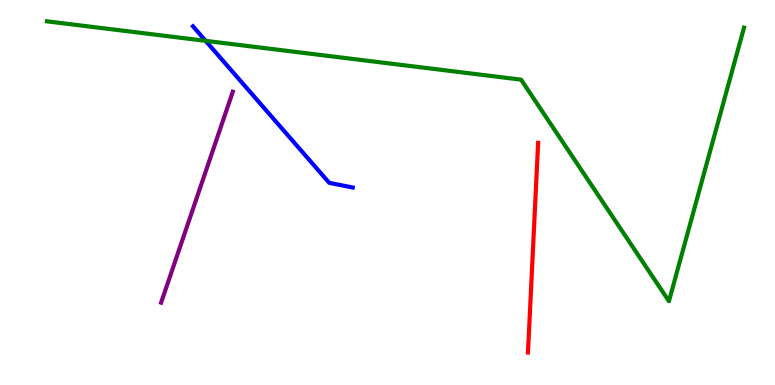[{'lines': ['blue', 'red'], 'intersections': []}, {'lines': ['green', 'red'], 'intersections': []}, {'lines': ['purple', 'red'], 'intersections': []}, {'lines': ['blue', 'green'], 'intersections': [{'x': 2.65, 'y': 8.94}]}, {'lines': ['blue', 'purple'], 'intersections': []}, {'lines': ['green', 'purple'], 'intersections': []}]